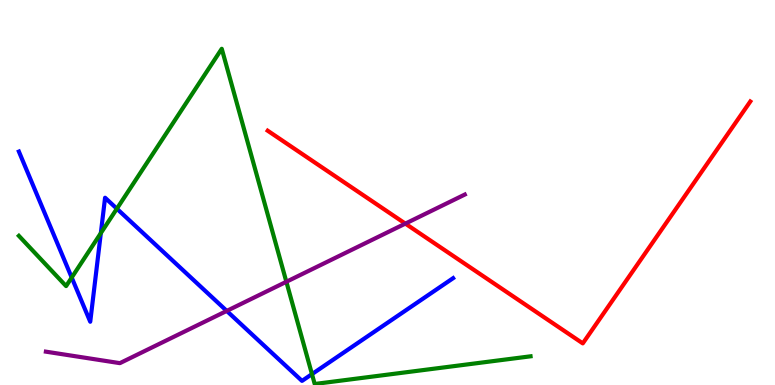[{'lines': ['blue', 'red'], 'intersections': []}, {'lines': ['green', 'red'], 'intersections': []}, {'lines': ['purple', 'red'], 'intersections': [{'x': 5.23, 'y': 4.19}]}, {'lines': ['blue', 'green'], 'intersections': [{'x': 0.925, 'y': 2.79}, {'x': 1.3, 'y': 3.94}, {'x': 1.51, 'y': 4.58}, {'x': 4.03, 'y': 0.283}]}, {'lines': ['blue', 'purple'], 'intersections': [{'x': 2.93, 'y': 1.92}]}, {'lines': ['green', 'purple'], 'intersections': [{'x': 3.69, 'y': 2.68}]}]